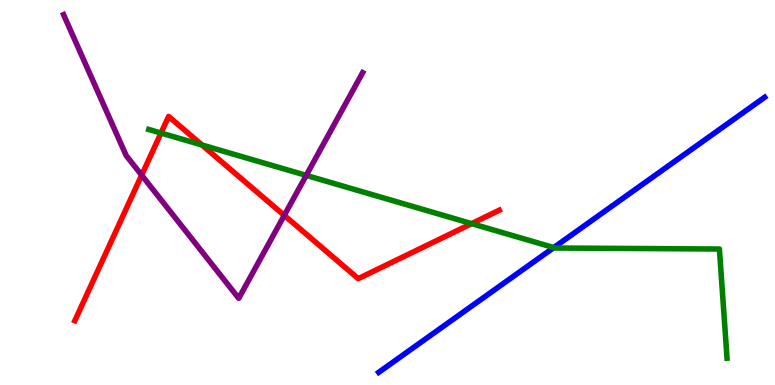[{'lines': ['blue', 'red'], 'intersections': []}, {'lines': ['green', 'red'], 'intersections': [{'x': 2.08, 'y': 6.54}, {'x': 2.61, 'y': 6.23}, {'x': 6.09, 'y': 4.19}]}, {'lines': ['purple', 'red'], 'intersections': [{'x': 1.83, 'y': 5.45}, {'x': 3.67, 'y': 4.41}]}, {'lines': ['blue', 'green'], 'intersections': [{'x': 7.15, 'y': 3.57}]}, {'lines': ['blue', 'purple'], 'intersections': []}, {'lines': ['green', 'purple'], 'intersections': [{'x': 3.95, 'y': 5.44}]}]